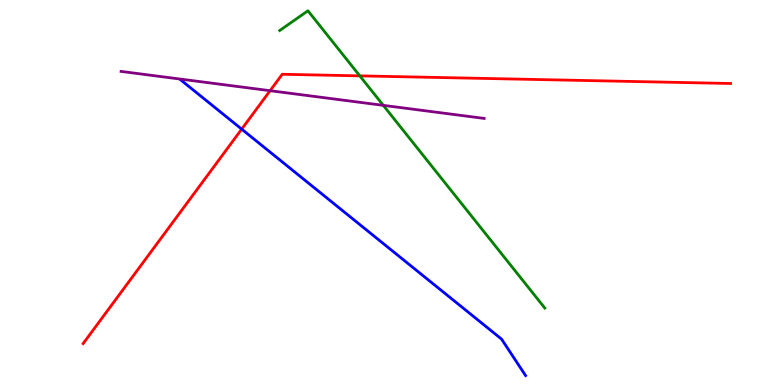[{'lines': ['blue', 'red'], 'intersections': [{'x': 3.12, 'y': 6.65}]}, {'lines': ['green', 'red'], 'intersections': [{'x': 4.64, 'y': 8.03}]}, {'lines': ['purple', 'red'], 'intersections': [{'x': 3.49, 'y': 7.64}]}, {'lines': ['blue', 'green'], 'intersections': []}, {'lines': ['blue', 'purple'], 'intersections': []}, {'lines': ['green', 'purple'], 'intersections': [{'x': 4.95, 'y': 7.26}]}]